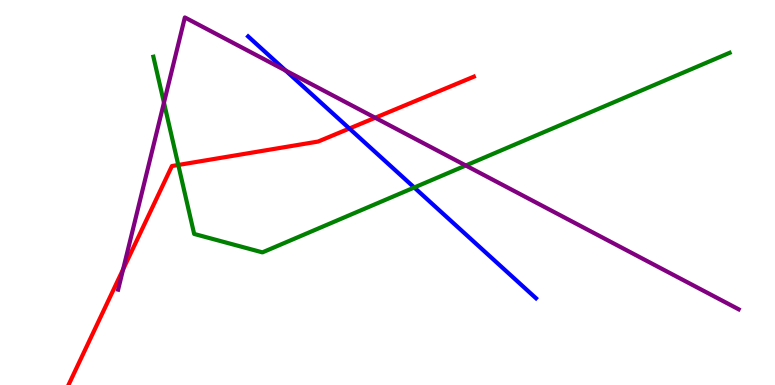[{'lines': ['blue', 'red'], 'intersections': [{'x': 4.51, 'y': 6.66}]}, {'lines': ['green', 'red'], 'intersections': [{'x': 2.3, 'y': 5.72}]}, {'lines': ['purple', 'red'], 'intersections': [{'x': 1.59, 'y': 3.0}, {'x': 4.84, 'y': 6.94}]}, {'lines': ['blue', 'green'], 'intersections': [{'x': 5.35, 'y': 5.13}]}, {'lines': ['blue', 'purple'], 'intersections': [{'x': 3.69, 'y': 8.17}]}, {'lines': ['green', 'purple'], 'intersections': [{'x': 2.12, 'y': 7.33}, {'x': 6.01, 'y': 5.7}]}]